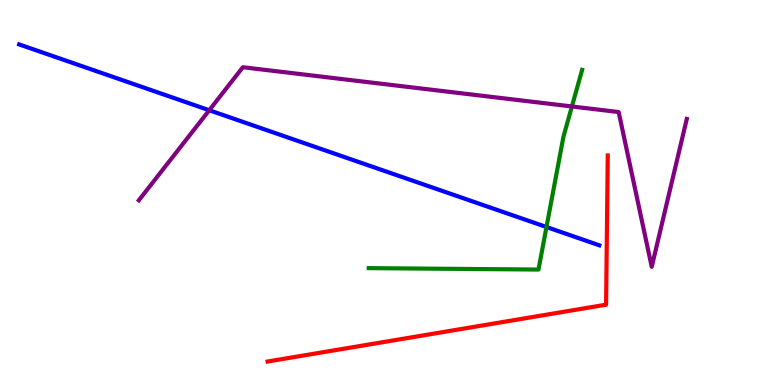[{'lines': ['blue', 'red'], 'intersections': []}, {'lines': ['green', 'red'], 'intersections': []}, {'lines': ['purple', 'red'], 'intersections': []}, {'lines': ['blue', 'green'], 'intersections': [{'x': 7.05, 'y': 4.1}]}, {'lines': ['blue', 'purple'], 'intersections': [{'x': 2.7, 'y': 7.14}]}, {'lines': ['green', 'purple'], 'intersections': [{'x': 7.38, 'y': 7.23}]}]